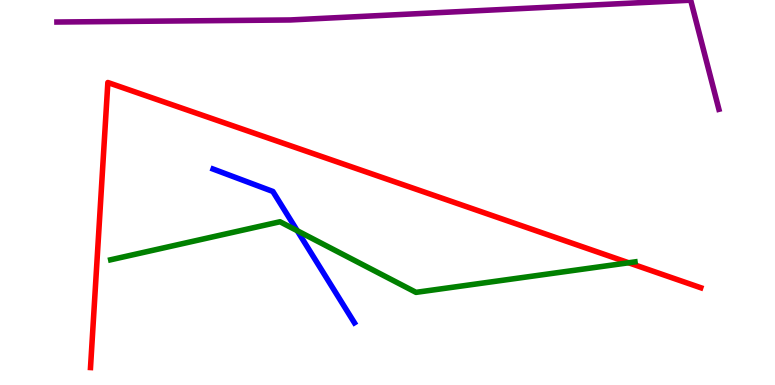[{'lines': ['blue', 'red'], 'intersections': []}, {'lines': ['green', 'red'], 'intersections': [{'x': 8.11, 'y': 3.17}]}, {'lines': ['purple', 'red'], 'intersections': []}, {'lines': ['blue', 'green'], 'intersections': [{'x': 3.84, 'y': 4.01}]}, {'lines': ['blue', 'purple'], 'intersections': []}, {'lines': ['green', 'purple'], 'intersections': []}]